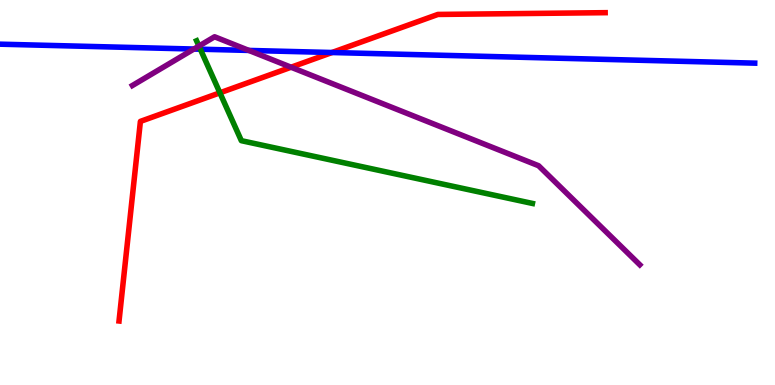[{'lines': ['blue', 'red'], 'intersections': [{'x': 4.28, 'y': 8.64}]}, {'lines': ['green', 'red'], 'intersections': [{'x': 2.84, 'y': 7.59}]}, {'lines': ['purple', 'red'], 'intersections': [{'x': 3.76, 'y': 8.25}]}, {'lines': ['blue', 'green'], 'intersections': [{'x': 2.59, 'y': 8.72}]}, {'lines': ['blue', 'purple'], 'intersections': [{'x': 2.5, 'y': 8.73}, {'x': 3.21, 'y': 8.69}]}, {'lines': ['green', 'purple'], 'intersections': [{'x': 2.57, 'y': 8.8}]}]